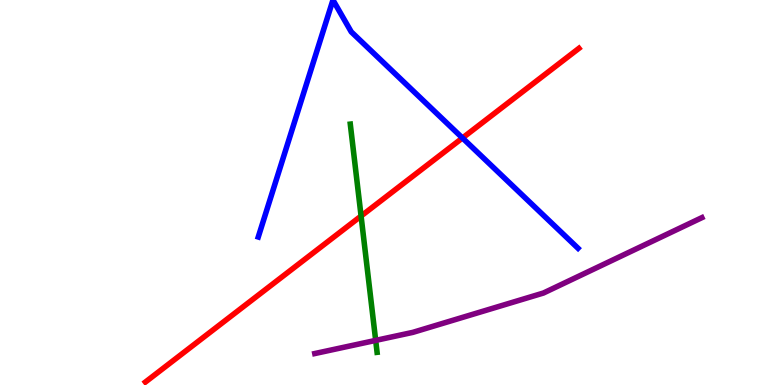[{'lines': ['blue', 'red'], 'intersections': [{'x': 5.97, 'y': 6.42}]}, {'lines': ['green', 'red'], 'intersections': [{'x': 4.66, 'y': 4.39}]}, {'lines': ['purple', 'red'], 'intersections': []}, {'lines': ['blue', 'green'], 'intersections': []}, {'lines': ['blue', 'purple'], 'intersections': []}, {'lines': ['green', 'purple'], 'intersections': [{'x': 4.85, 'y': 1.16}]}]